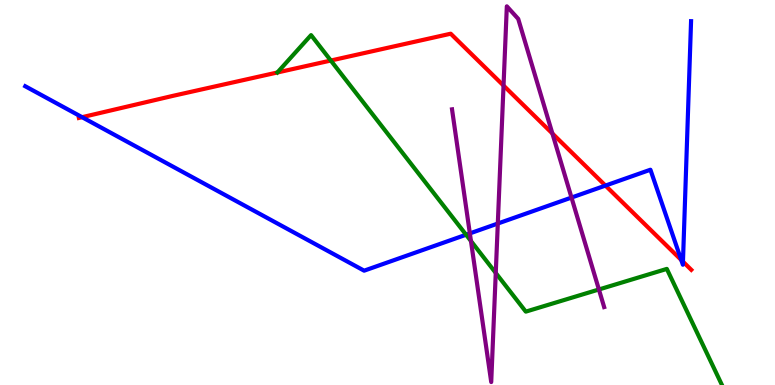[{'lines': ['blue', 'red'], 'intersections': [{'x': 1.06, 'y': 6.96}, {'x': 7.81, 'y': 5.18}, {'x': 8.79, 'y': 3.25}, {'x': 8.81, 'y': 3.2}]}, {'lines': ['green', 'red'], 'intersections': [{'x': 4.27, 'y': 8.43}]}, {'lines': ['purple', 'red'], 'intersections': [{'x': 6.5, 'y': 7.78}, {'x': 7.13, 'y': 6.53}]}, {'lines': ['blue', 'green'], 'intersections': [{'x': 6.01, 'y': 3.9}]}, {'lines': ['blue', 'purple'], 'intersections': [{'x': 6.06, 'y': 3.94}, {'x': 6.42, 'y': 4.19}, {'x': 7.37, 'y': 4.87}]}, {'lines': ['green', 'purple'], 'intersections': [{'x': 6.08, 'y': 3.74}, {'x': 6.4, 'y': 2.91}, {'x': 7.73, 'y': 2.48}]}]